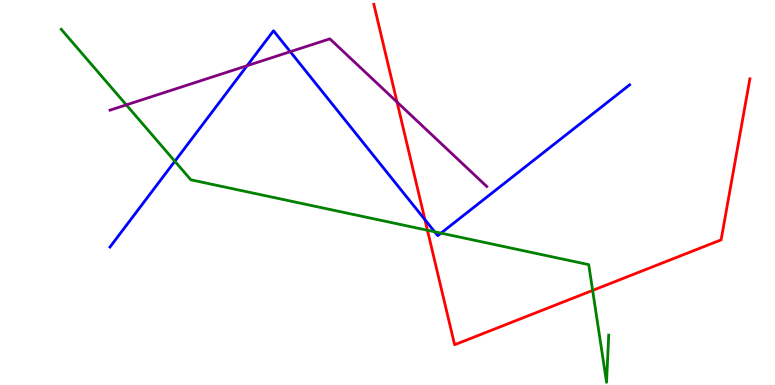[{'lines': ['blue', 'red'], 'intersections': [{'x': 5.48, 'y': 4.29}]}, {'lines': ['green', 'red'], 'intersections': [{'x': 5.52, 'y': 4.02}, {'x': 7.65, 'y': 2.46}]}, {'lines': ['purple', 'red'], 'intersections': [{'x': 5.12, 'y': 7.35}]}, {'lines': ['blue', 'green'], 'intersections': [{'x': 2.26, 'y': 5.81}, {'x': 5.61, 'y': 3.98}, {'x': 5.69, 'y': 3.94}]}, {'lines': ['blue', 'purple'], 'intersections': [{'x': 3.19, 'y': 8.29}, {'x': 3.75, 'y': 8.66}]}, {'lines': ['green', 'purple'], 'intersections': [{'x': 1.63, 'y': 7.28}]}]